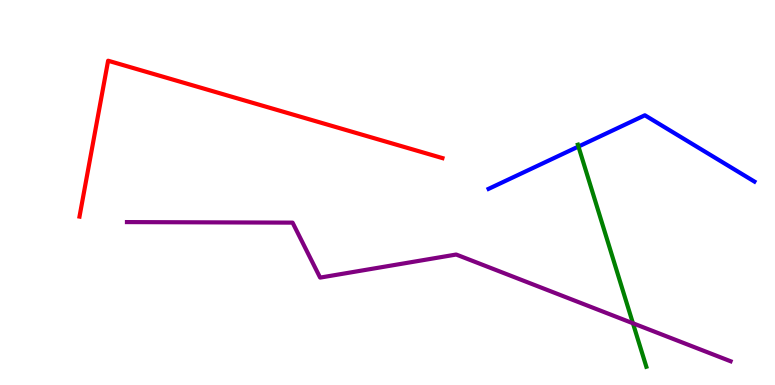[{'lines': ['blue', 'red'], 'intersections': []}, {'lines': ['green', 'red'], 'intersections': []}, {'lines': ['purple', 'red'], 'intersections': []}, {'lines': ['blue', 'green'], 'intersections': [{'x': 7.46, 'y': 6.19}]}, {'lines': ['blue', 'purple'], 'intersections': []}, {'lines': ['green', 'purple'], 'intersections': [{'x': 8.17, 'y': 1.6}]}]